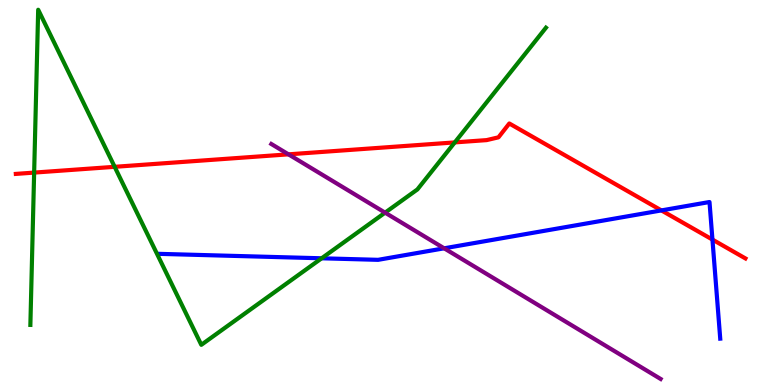[{'lines': ['blue', 'red'], 'intersections': [{'x': 8.53, 'y': 4.53}, {'x': 9.19, 'y': 3.78}]}, {'lines': ['green', 'red'], 'intersections': [{'x': 0.441, 'y': 5.52}, {'x': 1.48, 'y': 5.67}, {'x': 5.87, 'y': 6.3}]}, {'lines': ['purple', 'red'], 'intersections': [{'x': 3.72, 'y': 5.99}]}, {'lines': ['blue', 'green'], 'intersections': [{'x': 4.15, 'y': 3.29}]}, {'lines': ['blue', 'purple'], 'intersections': [{'x': 5.73, 'y': 3.55}]}, {'lines': ['green', 'purple'], 'intersections': [{'x': 4.97, 'y': 4.48}]}]